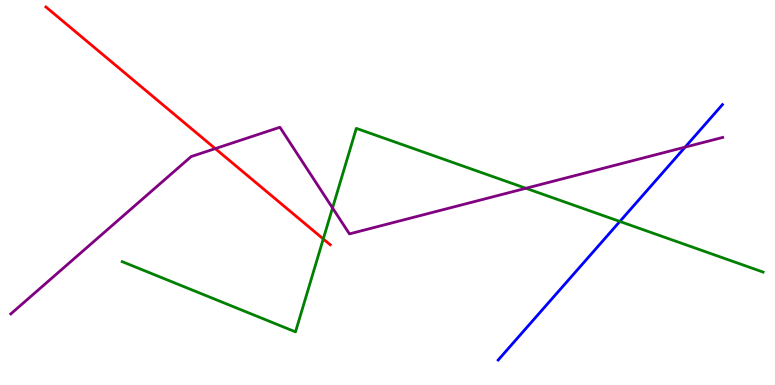[{'lines': ['blue', 'red'], 'intersections': []}, {'lines': ['green', 'red'], 'intersections': [{'x': 4.17, 'y': 3.79}]}, {'lines': ['purple', 'red'], 'intersections': [{'x': 2.78, 'y': 6.14}]}, {'lines': ['blue', 'green'], 'intersections': [{'x': 8.0, 'y': 4.25}]}, {'lines': ['blue', 'purple'], 'intersections': [{'x': 8.84, 'y': 6.18}]}, {'lines': ['green', 'purple'], 'intersections': [{'x': 4.29, 'y': 4.6}, {'x': 6.79, 'y': 5.11}]}]